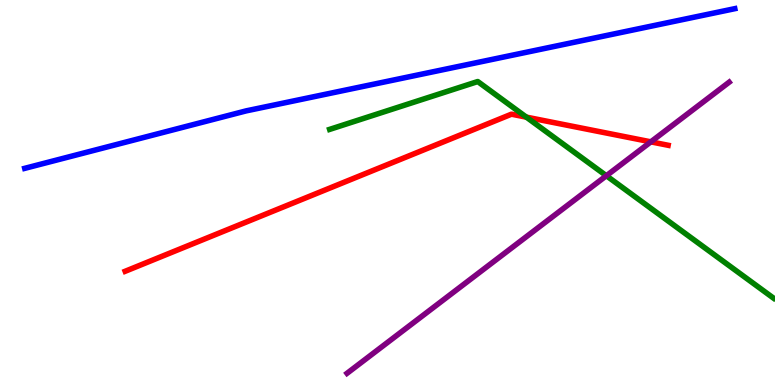[{'lines': ['blue', 'red'], 'intersections': []}, {'lines': ['green', 'red'], 'intersections': [{'x': 6.79, 'y': 6.96}]}, {'lines': ['purple', 'red'], 'intersections': [{'x': 8.4, 'y': 6.32}]}, {'lines': ['blue', 'green'], 'intersections': []}, {'lines': ['blue', 'purple'], 'intersections': []}, {'lines': ['green', 'purple'], 'intersections': [{'x': 7.82, 'y': 5.44}]}]